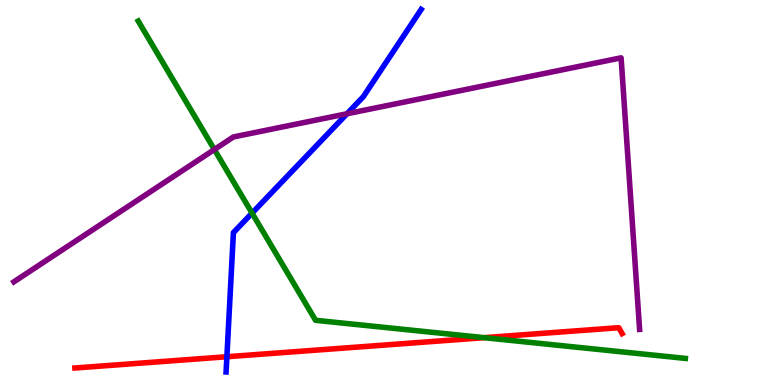[{'lines': ['blue', 'red'], 'intersections': [{'x': 2.93, 'y': 0.734}]}, {'lines': ['green', 'red'], 'intersections': [{'x': 6.25, 'y': 1.23}]}, {'lines': ['purple', 'red'], 'intersections': []}, {'lines': ['blue', 'green'], 'intersections': [{'x': 3.25, 'y': 4.46}]}, {'lines': ['blue', 'purple'], 'intersections': [{'x': 4.48, 'y': 7.04}]}, {'lines': ['green', 'purple'], 'intersections': [{'x': 2.77, 'y': 6.12}]}]